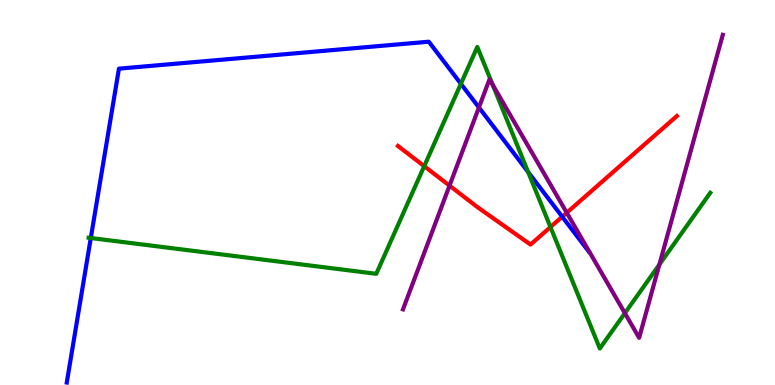[{'lines': ['blue', 'red'], 'intersections': [{'x': 7.25, 'y': 4.37}]}, {'lines': ['green', 'red'], 'intersections': [{'x': 5.47, 'y': 5.68}, {'x': 7.1, 'y': 4.1}]}, {'lines': ['purple', 'red'], 'intersections': [{'x': 5.8, 'y': 5.18}, {'x': 7.31, 'y': 4.47}]}, {'lines': ['blue', 'green'], 'intersections': [{'x': 1.17, 'y': 3.82}, {'x': 5.95, 'y': 7.82}, {'x': 6.81, 'y': 5.53}]}, {'lines': ['blue', 'purple'], 'intersections': [{'x': 6.18, 'y': 7.21}]}, {'lines': ['green', 'purple'], 'intersections': [{'x': 6.36, 'y': 7.8}, {'x': 8.06, 'y': 1.87}, {'x': 8.51, 'y': 3.13}]}]